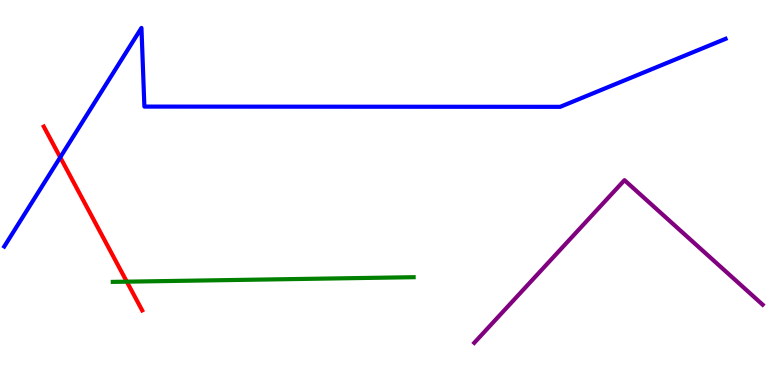[{'lines': ['blue', 'red'], 'intersections': [{'x': 0.777, 'y': 5.91}]}, {'lines': ['green', 'red'], 'intersections': [{'x': 1.64, 'y': 2.68}]}, {'lines': ['purple', 'red'], 'intersections': []}, {'lines': ['blue', 'green'], 'intersections': []}, {'lines': ['blue', 'purple'], 'intersections': []}, {'lines': ['green', 'purple'], 'intersections': []}]